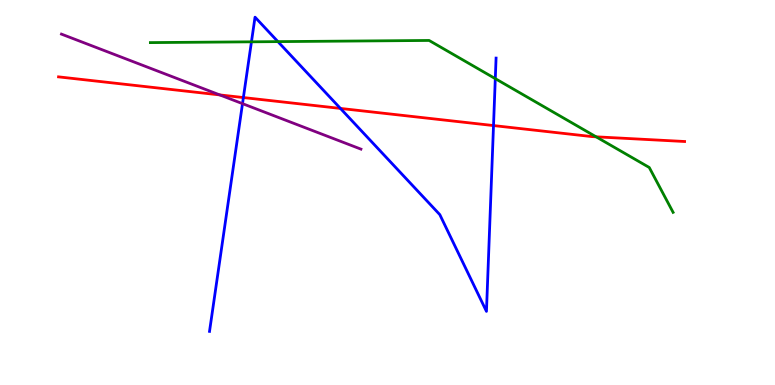[{'lines': ['blue', 'red'], 'intersections': [{'x': 3.14, 'y': 7.47}, {'x': 4.39, 'y': 7.18}, {'x': 6.37, 'y': 6.74}]}, {'lines': ['green', 'red'], 'intersections': [{'x': 7.69, 'y': 6.45}]}, {'lines': ['purple', 'red'], 'intersections': [{'x': 2.84, 'y': 7.53}]}, {'lines': ['blue', 'green'], 'intersections': [{'x': 3.24, 'y': 8.91}, {'x': 3.59, 'y': 8.92}, {'x': 6.39, 'y': 7.96}]}, {'lines': ['blue', 'purple'], 'intersections': [{'x': 3.13, 'y': 7.31}]}, {'lines': ['green', 'purple'], 'intersections': []}]